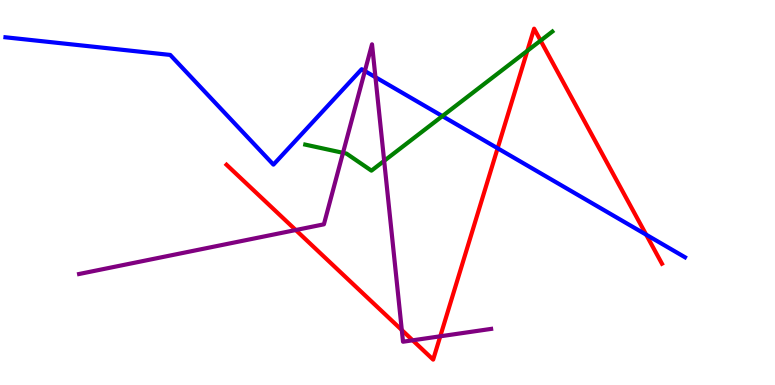[{'lines': ['blue', 'red'], 'intersections': [{'x': 6.42, 'y': 6.15}, {'x': 8.34, 'y': 3.9}]}, {'lines': ['green', 'red'], 'intersections': [{'x': 6.8, 'y': 8.68}, {'x': 6.98, 'y': 8.95}]}, {'lines': ['purple', 'red'], 'intersections': [{'x': 3.82, 'y': 4.03}, {'x': 5.18, 'y': 1.43}, {'x': 5.33, 'y': 1.16}, {'x': 5.68, 'y': 1.26}]}, {'lines': ['blue', 'green'], 'intersections': [{'x': 5.71, 'y': 6.98}]}, {'lines': ['blue', 'purple'], 'intersections': [{'x': 4.71, 'y': 8.15}, {'x': 4.84, 'y': 8.0}]}, {'lines': ['green', 'purple'], 'intersections': [{'x': 4.43, 'y': 6.03}, {'x': 4.96, 'y': 5.82}]}]